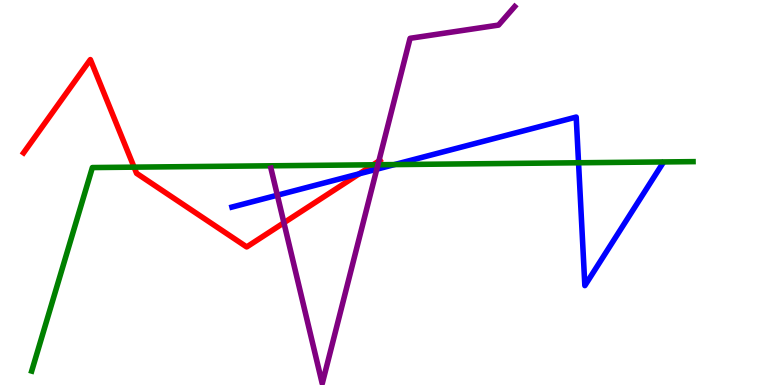[{'lines': ['blue', 'red'], 'intersections': [{'x': 4.64, 'y': 5.49}]}, {'lines': ['green', 'red'], 'intersections': [{'x': 1.73, 'y': 5.66}, {'x': 4.81, 'y': 5.72}]}, {'lines': ['purple', 'red'], 'intersections': [{'x': 3.66, 'y': 4.21}, {'x': 4.89, 'y': 5.82}]}, {'lines': ['blue', 'green'], 'intersections': [{'x': 5.09, 'y': 5.73}, {'x': 7.47, 'y': 5.77}]}, {'lines': ['blue', 'purple'], 'intersections': [{'x': 3.58, 'y': 4.93}, {'x': 4.86, 'y': 5.61}]}, {'lines': ['green', 'purple'], 'intersections': [{'x': 4.88, 'y': 5.72}]}]